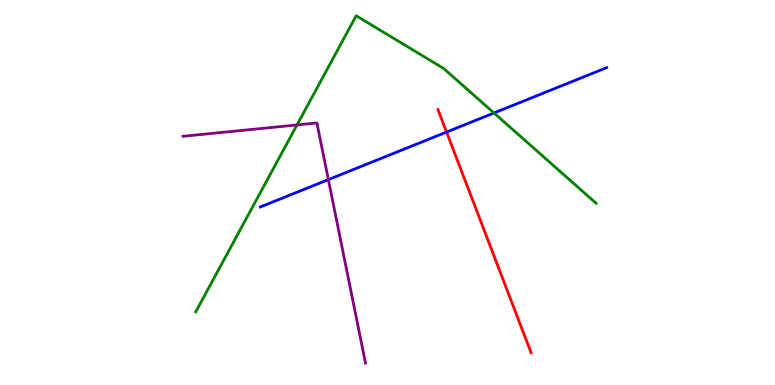[{'lines': ['blue', 'red'], 'intersections': [{'x': 5.76, 'y': 6.57}]}, {'lines': ['green', 'red'], 'intersections': []}, {'lines': ['purple', 'red'], 'intersections': []}, {'lines': ['blue', 'green'], 'intersections': [{'x': 6.37, 'y': 7.07}]}, {'lines': ['blue', 'purple'], 'intersections': [{'x': 4.24, 'y': 5.33}]}, {'lines': ['green', 'purple'], 'intersections': [{'x': 3.83, 'y': 6.75}]}]